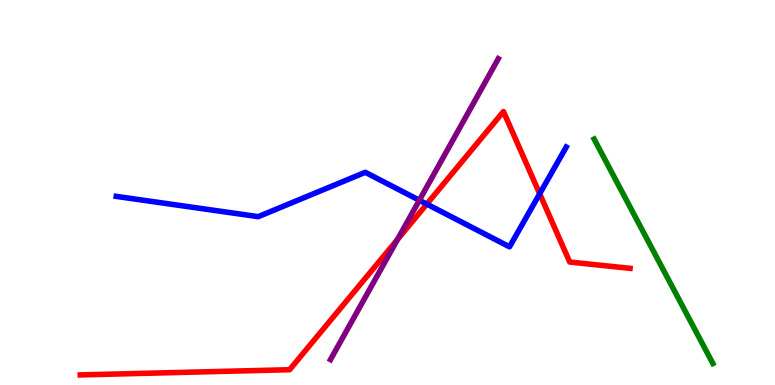[{'lines': ['blue', 'red'], 'intersections': [{'x': 5.51, 'y': 4.7}, {'x': 6.96, 'y': 4.97}]}, {'lines': ['green', 'red'], 'intersections': []}, {'lines': ['purple', 'red'], 'intersections': [{'x': 5.13, 'y': 3.78}]}, {'lines': ['blue', 'green'], 'intersections': []}, {'lines': ['blue', 'purple'], 'intersections': [{'x': 5.41, 'y': 4.8}]}, {'lines': ['green', 'purple'], 'intersections': []}]